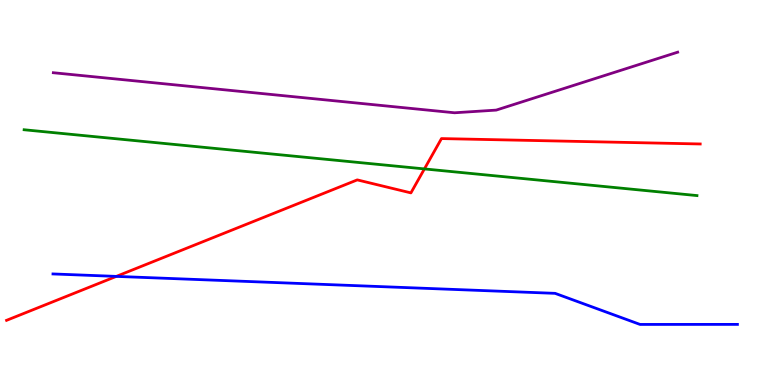[{'lines': ['blue', 'red'], 'intersections': [{'x': 1.5, 'y': 2.82}]}, {'lines': ['green', 'red'], 'intersections': [{'x': 5.48, 'y': 5.61}]}, {'lines': ['purple', 'red'], 'intersections': []}, {'lines': ['blue', 'green'], 'intersections': []}, {'lines': ['blue', 'purple'], 'intersections': []}, {'lines': ['green', 'purple'], 'intersections': []}]